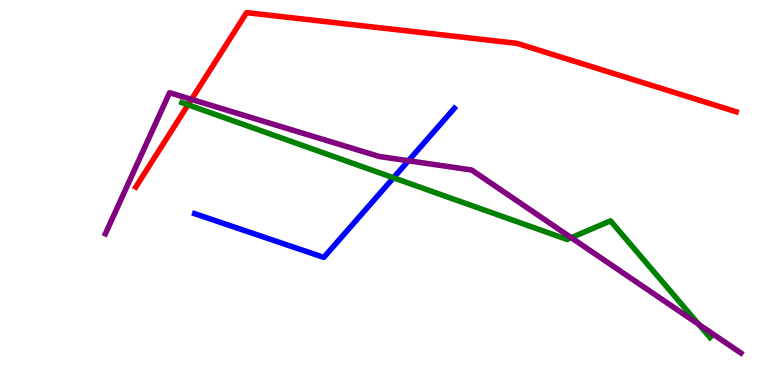[{'lines': ['blue', 'red'], 'intersections': []}, {'lines': ['green', 'red'], 'intersections': [{'x': 2.43, 'y': 7.28}]}, {'lines': ['purple', 'red'], 'intersections': [{'x': 2.47, 'y': 7.42}]}, {'lines': ['blue', 'green'], 'intersections': [{'x': 5.08, 'y': 5.38}]}, {'lines': ['blue', 'purple'], 'intersections': [{'x': 5.27, 'y': 5.82}]}, {'lines': ['green', 'purple'], 'intersections': [{'x': 7.37, 'y': 3.83}, {'x': 9.02, 'y': 1.57}]}]